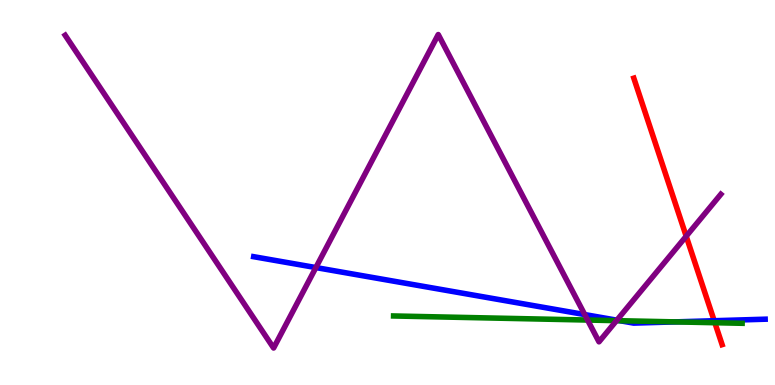[{'lines': ['blue', 'red'], 'intersections': [{'x': 9.22, 'y': 1.67}]}, {'lines': ['green', 'red'], 'intersections': [{'x': 9.22, 'y': 1.62}]}, {'lines': ['purple', 'red'], 'intersections': [{'x': 8.85, 'y': 3.86}]}, {'lines': ['blue', 'green'], 'intersections': [{'x': 8.0, 'y': 1.67}, {'x': 8.71, 'y': 1.64}]}, {'lines': ['blue', 'purple'], 'intersections': [{'x': 4.08, 'y': 3.05}, {'x': 7.54, 'y': 1.83}, {'x': 7.96, 'y': 1.68}]}, {'lines': ['green', 'purple'], 'intersections': [{'x': 7.58, 'y': 1.69}, {'x': 7.95, 'y': 1.67}]}]